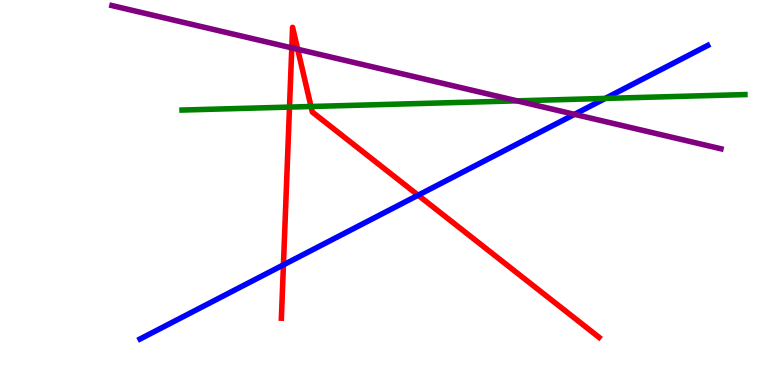[{'lines': ['blue', 'red'], 'intersections': [{'x': 3.66, 'y': 3.12}, {'x': 5.4, 'y': 4.93}]}, {'lines': ['green', 'red'], 'intersections': [{'x': 3.74, 'y': 7.22}, {'x': 4.01, 'y': 7.23}]}, {'lines': ['purple', 'red'], 'intersections': [{'x': 3.76, 'y': 8.76}, {'x': 3.84, 'y': 8.72}]}, {'lines': ['blue', 'green'], 'intersections': [{'x': 7.81, 'y': 7.44}]}, {'lines': ['blue', 'purple'], 'intersections': [{'x': 7.41, 'y': 7.03}]}, {'lines': ['green', 'purple'], 'intersections': [{'x': 6.67, 'y': 7.38}]}]